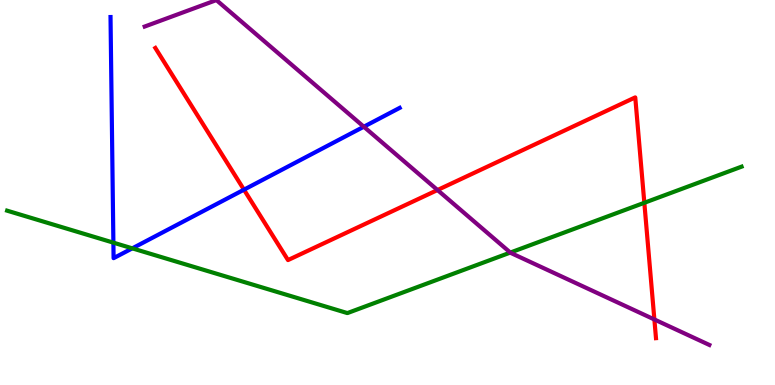[{'lines': ['blue', 'red'], 'intersections': [{'x': 3.15, 'y': 5.07}]}, {'lines': ['green', 'red'], 'intersections': [{'x': 8.31, 'y': 4.73}]}, {'lines': ['purple', 'red'], 'intersections': [{'x': 5.65, 'y': 5.06}, {'x': 8.44, 'y': 1.7}]}, {'lines': ['blue', 'green'], 'intersections': [{'x': 1.46, 'y': 3.7}, {'x': 1.71, 'y': 3.55}]}, {'lines': ['blue', 'purple'], 'intersections': [{'x': 4.69, 'y': 6.71}]}, {'lines': ['green', 'purple'], 'intersections': [{'x': 6.58, 'y': 3.44}]}]